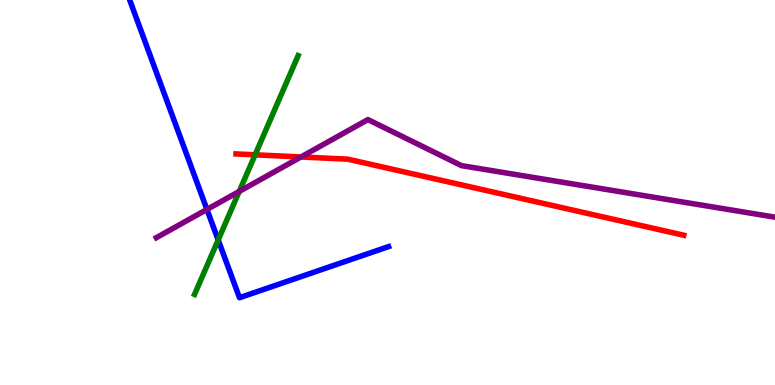[{'lines': ['blue', 'red'], 'intersections': []}, {'lines': ['green', 'red'], 'intersections': [{'x': 3.29, 'y': 5.98}]}, {'lines': ['purple', 'red'], 'intersections': [{'x': 3.88, 'y': 5.92}]}, {'lines': ['blue', 'green'], 'intersections': [{'x': 2.82, 'y': 3.77}]}, {'lines': ['blue', 'purple'], 'intersections': [{'x': 2.67, 'y': 4.56}]}, {'lines': ['green', 'purple'], 'intersections': [{'x': 3.09, 'y': 5.03}]}]